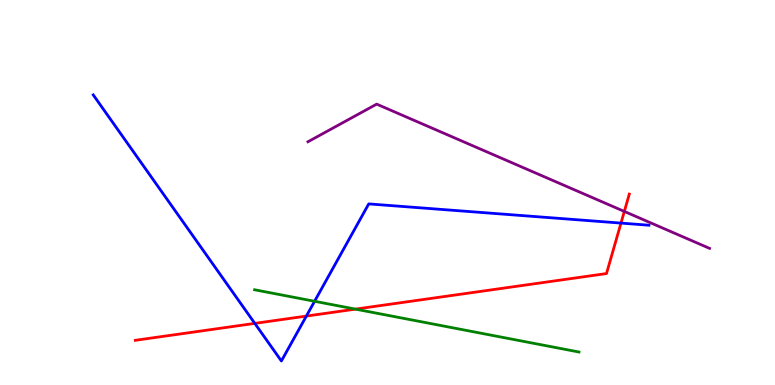[{'lines': ['blue', 'red'], 'intersections': [{'x': 3.29, 'y': 1.6}, {'x': 3.95, 'y': 1.79}, {'x': 8.01, 'y': 4.21}]}, {'lines': ['green', 'red'], 'intersections': [{'x': 4.59, 'y': 1.97}]}, {'lines': ['purple', 'red'], 'intersections': [{'x': 8.06, 'y': 4.51}]}, {'lines': ['blue', 'green'], 'intersections': [{'x': 4.06, 'y': 2.17}]}, {'lines': ['blue', 'purple'], 'intersections': []}, {'lines': ['green', 'purple'], 'intersections': []}]